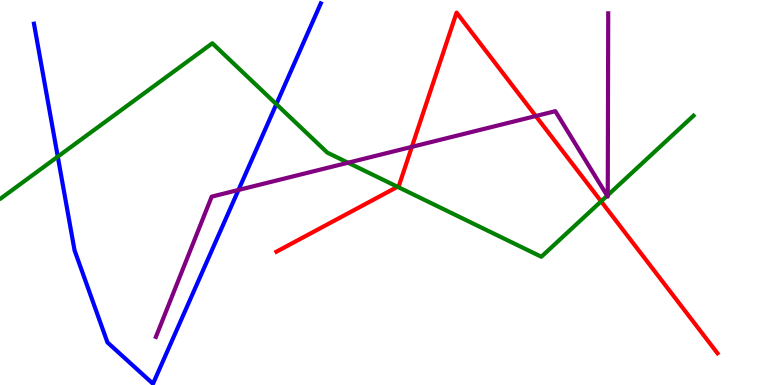[{'lines': ['blue', 'red'], 'intersections': []}, {'lines': ['green', 'red'], 'intersections': [{'x': 5.13, 'y': 5.15}, {'x': 7.76, 'y': 4.77}]}, {'lines': ['purple', 'red'], 'intersections': [{'x': 5.31, 'y': 6.19}, {'x': 6.91, 'y': 6.99}]}, {'lines': ['blue', 'green'], 'intersections': [{'x': 0.745, 'y': 5.93}, {'x': 3.57, 'y': 7.29}]}, {'lines': ['blue', 'purple'], 'intersections': [{'x': 3.08, 'y': 5.07}]}, {'lines': ['green', 'purple'], 'intersections': [{'x': 4.49, 'y': 5.77}, {'x': 7.83, 'y': 4.92}, {'x': 7.84, 'y': 4.93}]}]